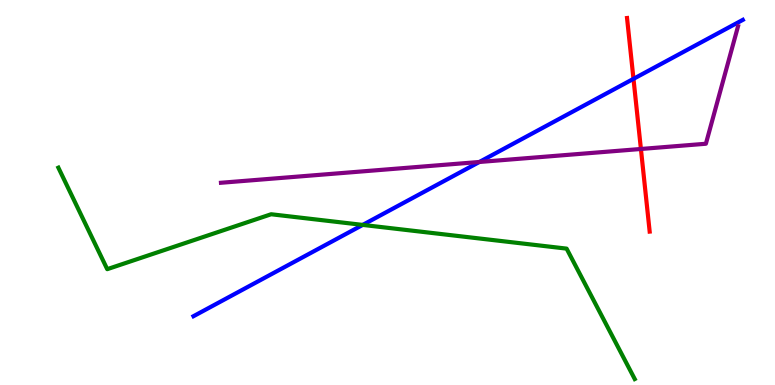[{'lines': ['blue', 'red'], 'intersections': [{'x': 8.17, 'y': 7.95}]}, {'lines': ['green', 'red'], 'intersections': []}, {'lines': ['purple', 'red'], 'intersections': [{'x': 8.27, 'y': 6.13}]}, {'lines': ['blue', 'green'], 'intersections': [{'x': 4.68, 'y': 4.16}]}, {'lines': ['blue', 'purple'], 'intersections': [{'x': 6.19, 'y': 5.79}]}, {'lines': ['green', 'purple'], 'intersections': []}]